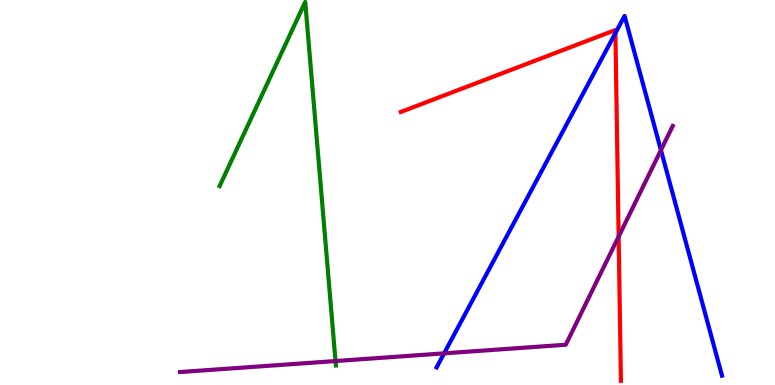[{'lines': ['blue', 'red'], 'intersections': [{'x': 7.94, 'y': 9.14}]}, {'lines': ['green', 'red'], 'intersections': []}, {'lines': ['purple', 'red'], 'intersections': [{'x': 7.98, 'y': 3.85}]}, {'lines': ['blue', 'green'], 'intersections': []}, {'lines': ['blue', 'purple'], 'intersections': [{'x': 5.73, 'y': 0.822}, {'x': 8.53, 'y': 6.1}]}, {'lines': ['green', 'purple'], 'intersections': [{'x': 4.33, 'y': 0.622}]}]